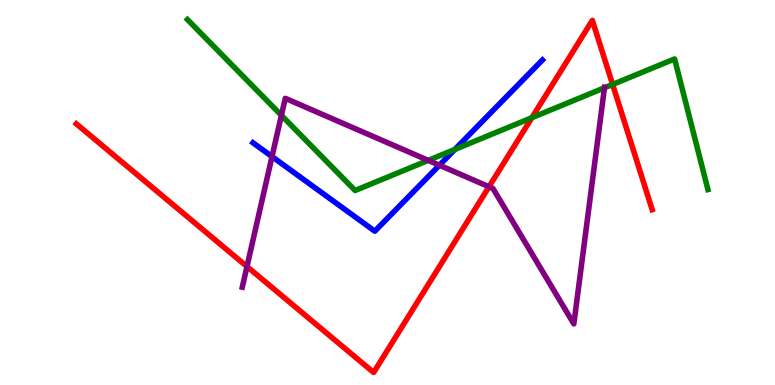[{'lines': ['blue', 'red'], 'intersections': []}, {'lines': ['green', 'red'], 'intersections': [{'x': 6.86, 'y': 6.94}, {'x': 7.9, 'y': 7.81}]}, {'lines': ['purple', 'red'], 'intersections': [{'x': 3.19, 'y': 3.08}, {'x': 6.31, 'y': 5.15}]}, {'lines': ['blue', 'green'], 'intersections': [{'x': 5.87, 'y': 6.12}]}, {'lines': ['blue', 'purple'], 'intersections': [{'x': 3.51, 'y': 5.93}, {'x': 5.67, 'y': 5.71}]}, {'lines': ['green', 'purple'], 'intersections': [{'x': 3.63, 'y': 7.0}, {'x': 5.53, 'y': 5.83}, {'x': 7.8, 'y': 7.72}]}]